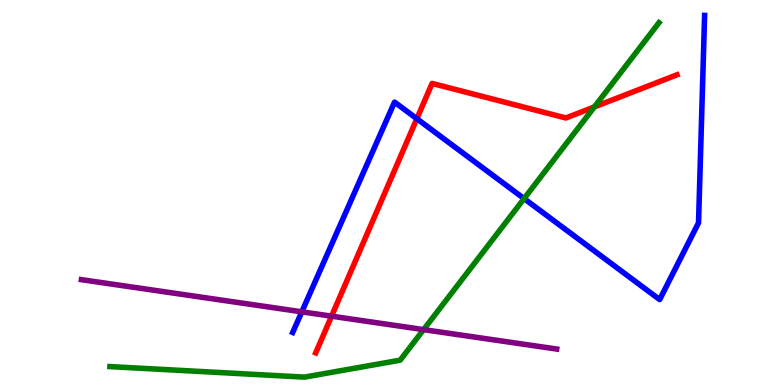[{'lines': ['blue', 'red'], 'intersections': [{'x': 5.38, 'y': 6.92}]}, {'lines': ['green', 'red'], 'intersections': [{'x': 7.67, 'y': 7.22}]}, {'lines': ['purple', 'red'], 'intersections': [{'x': 4.28, 'y': 1.79}]}, {'lines': ['blue', 'green'], 'intersections': [{'x': 6.76, 'y': 4.84}]}, {'lines': ['blue', 'purple'], 'intersections': [{'x': 3.89, 'y': 1.9}]}, {'lines': ['green', 'purple'], 'intersections': [{'x': 5.47, 'y': 1.44}]}]